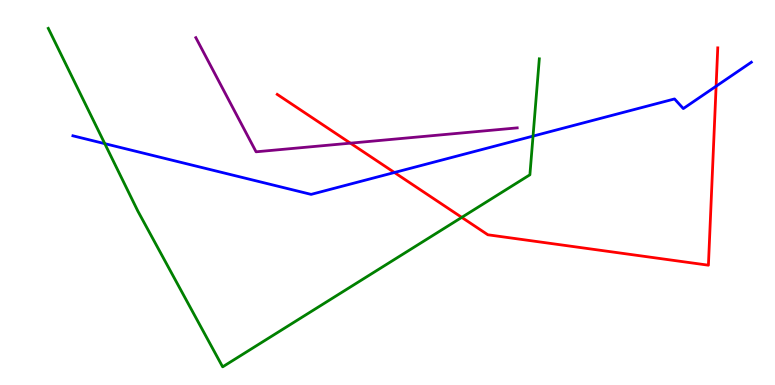[{'lines': ['blue', 'red'], 'intersections': [{'x': 5.09, 'y': 5.52}, {'x': 9.24, 'y': 7.76}]}, {'lines': ['green', 'red'], 'intersections': [{'x': 5.96, 'y': 4.35}]}, {'lines': ['purple', 'red'], 'intersections': [{'x': 4.52, 'y': 6.28}]}, {'lines': ['blue', 'green'], 'intersections': [{'x': 1.35, 'y': 6.27}, {'x': 6.88, 'y': 6.46}]}, {'lines': ['blue', 'purple'], 'intersections': []}, {'lines': ['green', 'purple'], 'intersections': []}]